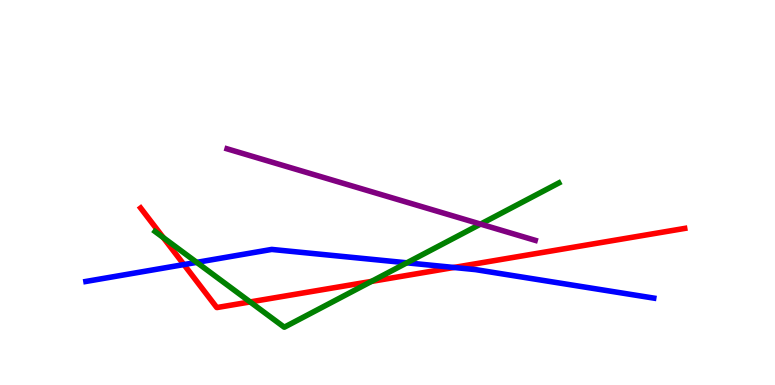[{'lines': ['blue', 'red'], 'intersections': [{'x': 2.37, 'y': 3.13}, {'x': 5.86, 'y': 3.05}]}, {'lines': ['green', 'red'], 'intersections': [{'x': 2.11, 'y': 3.83}, {'x': 3.23, 'y': 2.16}, {'x': 4.79, 'y': 2.69}]}, {'lines': ['purple', 'red'], 'intersections': []}, {'lines': ['blue', 'green'], 'intersections': [{'x': 2.54, 'y': 3.19}, {'x': 5.25, 'y': 3.17}]}, {'lines': ['blue', 'purple'], 'intersections': []}, {'lines': ['green', 'purple'], 'intersections': [{'x': 6.2, 'y': 4.18}]}]